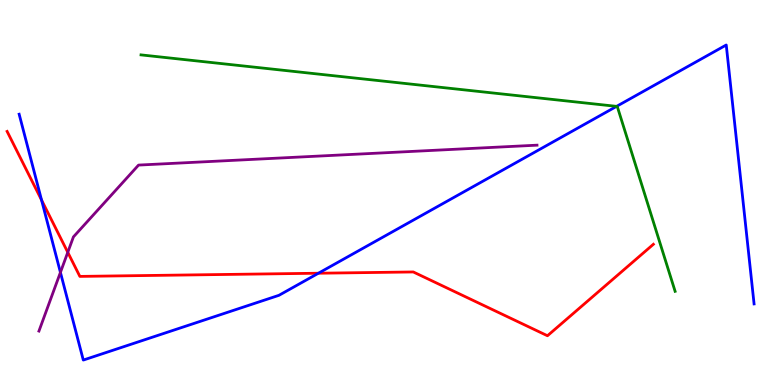[{'lines': ['blue', 'red'], 'intersections': [{'x': 0.536, 'y': 4.8}, {'x': 4.11, 'y': 2.9}]}, {'lines': ['green', 'red'], 'intersections': []}, {'lines': ['purple', 'red'], 'intersections': [{'x': 0.875, 'y': 3.45}]}, {'lines': ['blue', 'green'], 'intersections': [{'x': 7.96, 'y': 7.24}]}, {'lines': ['blue', 'purple'], 'intersections': [{'x': 0.78, 'y': 2.92}]}, {'lines': ['green', 'purple'], 'intersections': []}]